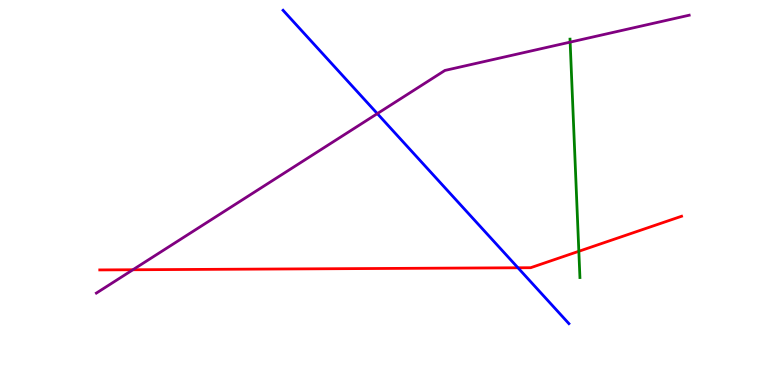[{'lines': ['blue', 'red'], 'intersections': [{'x': 6.68, 'y': 3.04}]}, {'lines': ['green', 'red'], 'intersections': [{'x': 7.47, 'y': 3.47}]}, {'lines': ['purple', 'red'], 'intersections': [{'x': 1.71, 'y': 2.99}]}, {'lines': ['blue', 'green'], 'intersections': []}, {'lines': ['blue', 'purple'], 'intersections': [{'x': 4.87, 'y': 7.05}]}, {'lines': ['green', 'purple'], 'intersections': [{'x': 7.36, 'y': 8.91}]}]